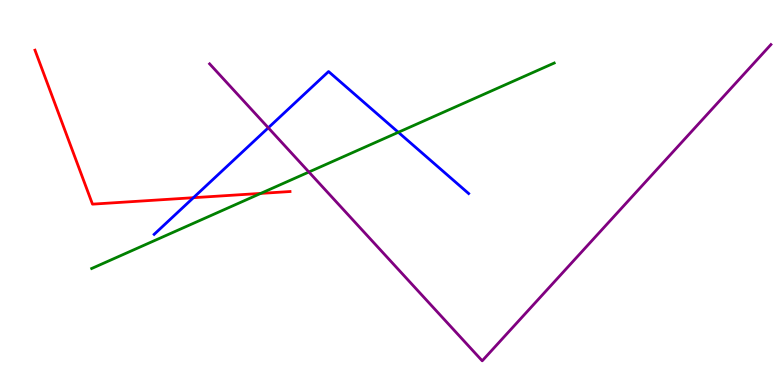[{'lines': ['blue', 'red'], 'intersections': [{'x': 2.5, 'y': 4.86}]}, {'lines': ['green', 'red'], 'intersections': [{'x': 3.36, 'y': 4.98}]}, {'lines': ['purple', 'red'], 'intersections': []}, {'lines': ['blue', 'green'], 'intersections': [{'x': 5.14, 'y': 6.56}]}, {'lines': ['blue', 'purple'], 'intersections': [{'x': 3.46, 'y': 6.68}]}, {'lines': ['green', 'purple'], 'intersections': [{'x': 3.99, 'y': 5.53}]}]